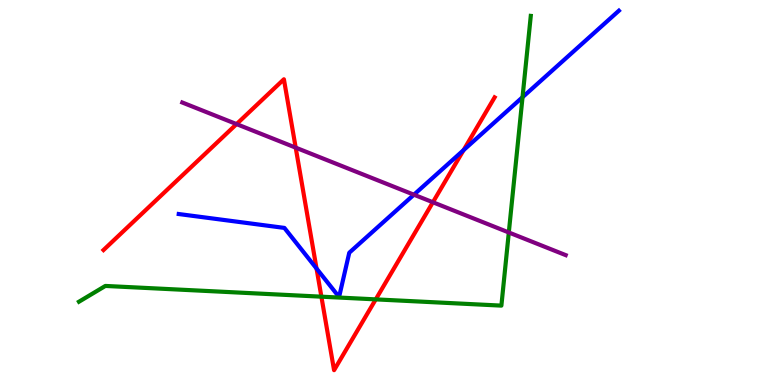[{'lines': ['blue', 'red'], 'intersections': [{'x': 4.08, 'y': 3.03}, {'x': 5.98, 'y': 6.1}]}, {'lines': ['green', 'red'], 'intersections': [{'x': 4.15, 'y': 2.29}, {'x': 4.85, 'y': 2.22}]}, {'lines': ['purple', 'red'], 'intersections': [{'x': 3.05, 'y': 6.78}, {'x': 3.82, 'y': 6.17}, {'x': 5.59, 'y': 4.75}]}, {'lines': ['blue', 'green'], 'intersections': [{'x': 6.74, 'y': 7.48}]}, {'lines': ['blue', 'purple'], 'intersections': [{'x': 5.34, 'y': 4.94}]}, {'lines': ['green', 'purple'], 'intersections': [{'x': 6.57, 'y': 3.96}]}]